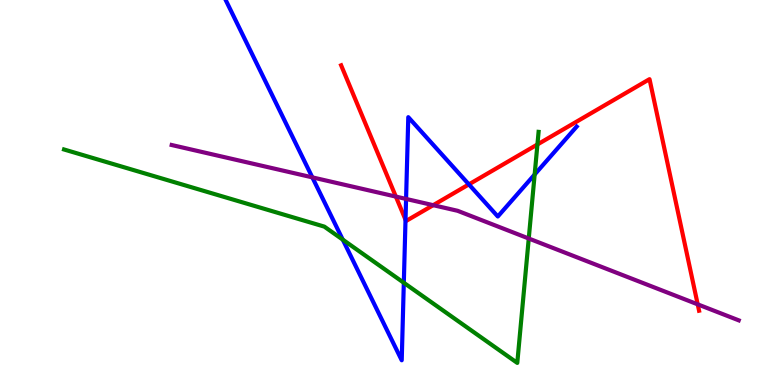[{'lines': ['blue', 'red'], 'intersections': [{'x': 5.23, 'y': 4.29}, {'x': 6.05, 'y': 5.21}]}, {'lines': ['green', 'red'], 'intersections': [{'x': 6.93, 'y': 6.25}]}, {'lines': ['purple', 'red'], 'intersections': [{'x': 5.11, 'y': 4.89}, {'x': 5.59, 'y': 4.67}, {'x': 9.0, 'y': 2.09}]}, {'lines': ['blue', 'green'], 'intersections': [{'x': 4.42, 'y': 3.78}, {'x': 5.21, 'y': 2.66}, {'x': 6.9, 'y': 5.47}]}, {'lines': ['blue', 'purple'], 'intersections': [{'x': 4.03, 'y': 5.39}, {'x': 5.24, 'y': 4.83}]}, {'lines': ['green', 'purple'], 'intersections': [{'x': 6.82, 'y': 3.8}]}]